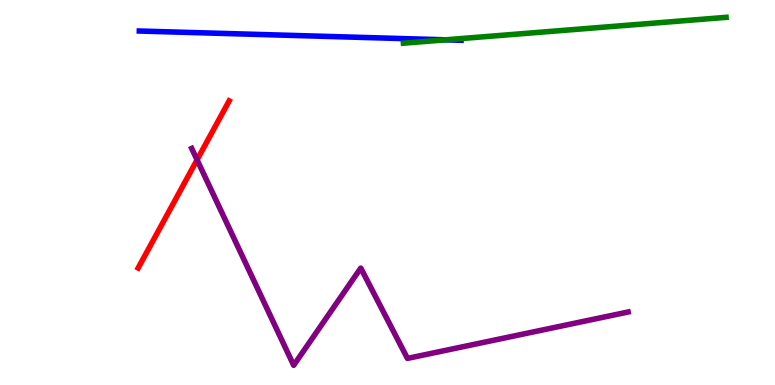[{'lines': ['blue', 'red'], 'intersections': []}, {'lines': ['green', 'red'], 'intersections': []}, {'lines': ['purple', 'red'], 'intersections': [{'x': 2.54, 'y': 5.85}]}, {'lines': ['blue', 'green'], 'intersections': [{'x': 5.75, 'y': 8.97}]}, {'lines': ['blue', 'purple'], 'intersections': []}, {'lines': ['green', 'purple'], 'intersections': []}]